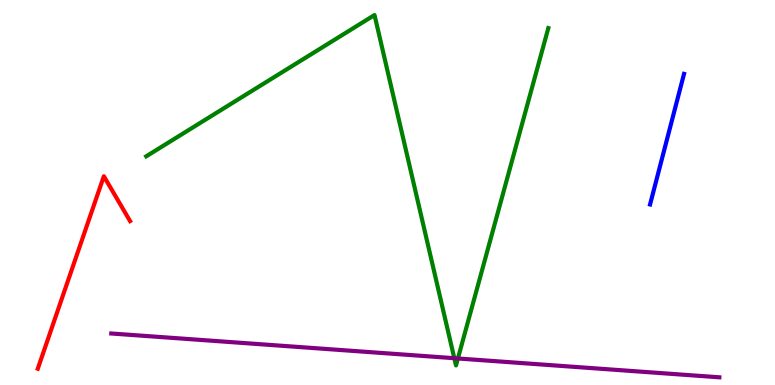[{'lines': ['blue', 'red'], 'intersections': []}, {'lines': ['green', 'red'], 'intersections': []}, {'lines': ['purple', 'red'], 'intersections': []}, {'lines': ['blue', 'green'], 'intersections': []}, {'lines': ['blue', 'purple'], 'intersections': []}, {'lines': ['green', 'purple'], 'intersections': [{'x': 5.86, 'y': 0.696}, {'x': 5.91, 'y': 0.689}]}]